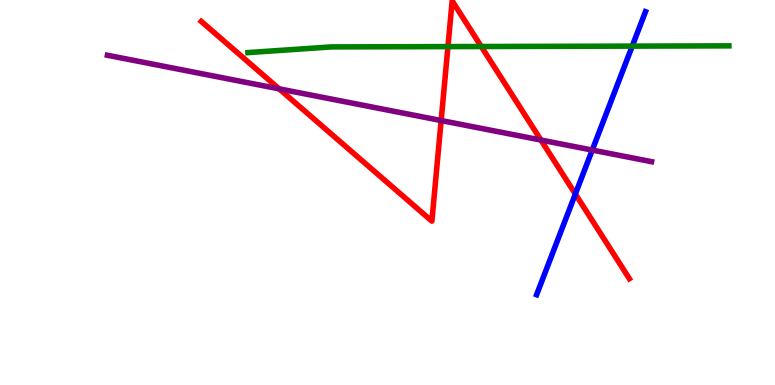[{'lines': ['blue', 'red'], 'intersections': [{'x': 7.42, 'y': 4.96}]}, {'lines': ['green', 'red'], 'intersections': [{'x': 5.78, 'y': 8.79}, {'x': 6.21, 'y': 8.79}]}, {'lines': ['purple', 'red'], 'intersections': [{'x': 3.6, 'y': 7.69}, {'x': 5.69, 'y': 6.87}, {'x': 6.98, 'y': 6.36}]}, {'lines': ['blue', 'green'], 'intersections': [{'x': 8.16, 'y': 8.8}]}, {'lines': ['blue', 'purple'], 'intersections': [{'x': 7.64, 'y': 6.1}]}, {'lines': ['green', 'purple'], 'intersections': []}]